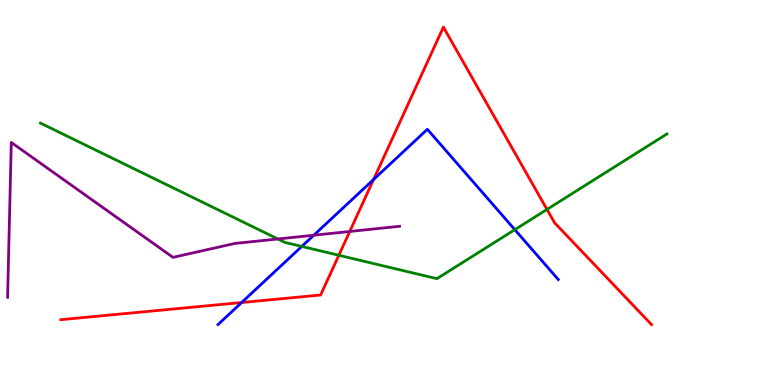[{'lines': ['blue', 'red'], 'intersections': [{'x': 3.12, 'y': 2.14}, {'x': 4.82, 'y': 5.34}]}, {'lines': ['green', 'red'], 'intersections': [{'x': 4.37, 'y': 3.37}, {'x': 7.06, 'y': 4.56}]}, {'lines': ['purple', 'red'], 'intersections': [{'x': 4.51, 'y': 3.99}]}, {'lines': ['blue', 'green'], 'intersections': [{'x': 3.89, 'y': 3.6}, {'x': 6.64, 'y': 4.03}]}, {'lines': ['blue', 'purple'], 'intersections': [{'x': 4.05, 'y': 3.89}]}, {'lines': ['green', 'purple'], 'intersections': [{'x': 3.59, 'y': 3.79}]}]